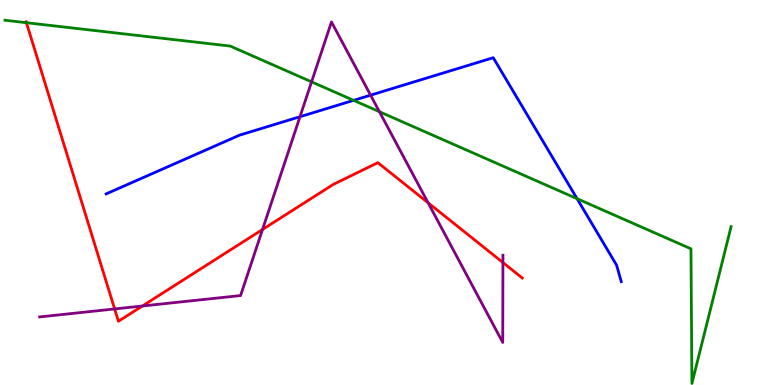[{'lines': ['blue', 'red'], 'intersections': []}, {'lines': ['green', 'red'], 'intersections': [{'x': 0.341, 'y': 9.41}]}, {'lines': ['purple', 'red'], 'intersections': [{'x': 1.48, 'y': 1.98}, {'x': 1.84, 'y': 2.05}, {'x': 3.39, 'y': 4.04}, {'x': 5.52, 'y': 4.73}, {'x': 6.49, 'y': 3.18}]}, {'lines': ['blue', 'green'], 'intersections': [{'x': 4.56, 'y': 7.39}, {'x': 7.45, 'y': 4.84}]}, {'lines': ['blue', 'purple'], 'intersections': [{'x': 3.87, 'y': 6.97}, {'x': 4.78, 'y': 7.53}]}, {'lines': ['green', 'purple'], 'intersections': [{'x': 4.02, 'y': 7.87}, {'x': 4.9, 'y': 7.1}]}]